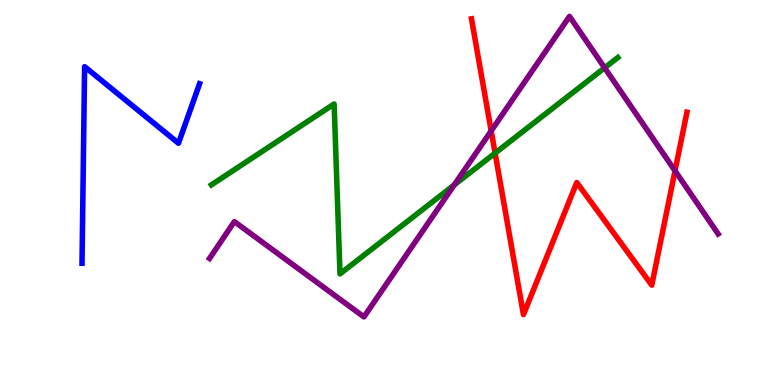[{'lines': ['blue', 'red'], 'intersections': []}, {'lines': ['green', 'red'], 'intersections': [{'x': 6.39, 'y': 6.02}]}, {'lines': ['purple', 'red'], 'intersections': [{'x': 6.34, 'y': 6.6}, {'x': 8.71, 'y': 5.56}]}, {'lines': ['blue', 'green'], 'intersections': []}, {'lines': ['blue', 'purple'], 'intersections': []}, {'lines': ['green', 'purple'], 'intersections': [{'x': 5.86, 'y': 5.2}, {'x': 7.8, 'y': 8.24}]}]